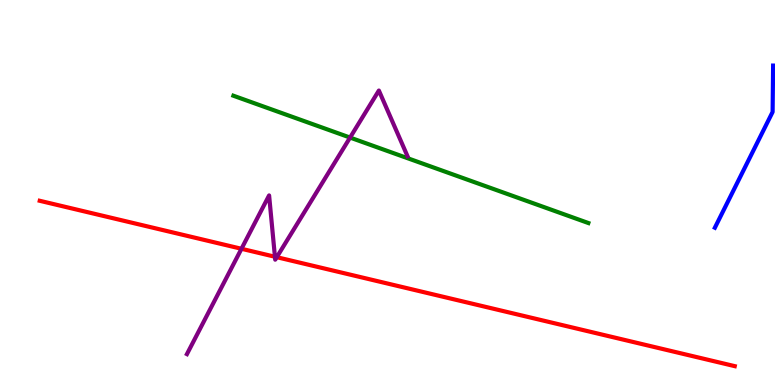[{'lines': ['blue', 'red'], 'intersections': []}, {'lines': ['green', 'red'], 'intersections': []}, {'lines': ['purple', 'red'], 'intersections': [{'x': 3.12, 'y': 3.54}, {'x': 3.55, 'y': 3.33}, {'x': 3.57, 'y': 3.32}]}, {'lines': ['blue', 'green'], 'intersections': []}, {'lines': ['blue', 'purple'], 'intersections': []}, {'lines': ['green', 'purple'], 'intersections': [{'x': 4.52, 'y': 6.43}]}]